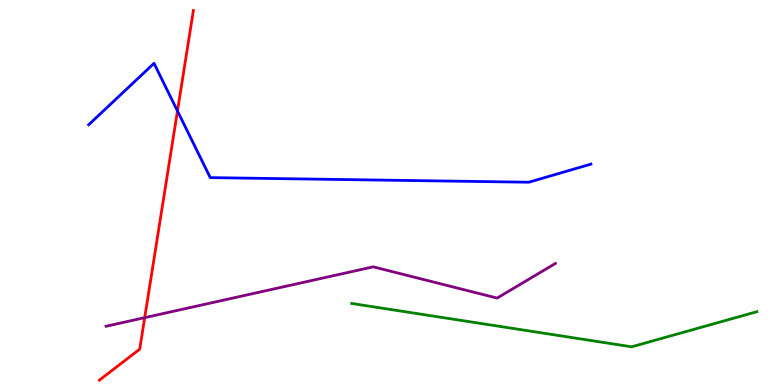[{'lines': ['blue', 'red'], 'intersections': [{'x': 2.29, 'y': 7.12}]}, {'lines': ['green', 'red'], 'intersections': []}, {'lines': ['purple', 'red'], 'intersections': [{'x': 1.87, 'y': 1.75}]}, {'lines': ['blue', 'green'], 'intersections': []}, {'lines': ['blue', 'purple'], 'intersections': []}, {'lines': ['green', 'purple'], 'intersections': []}]